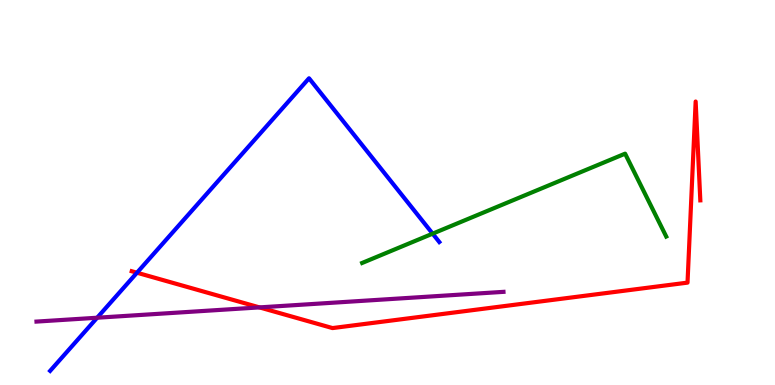[{'lines': ['blue', 'red'], 'intersections': [{'x': 1.77, 'y': 2.92}]}, {'lines': ['green', 'red'], 'intersections': []}, {'lines': ['purple', 'red'], 'intersections': [{'x': 3.35, 'y': 2.02}]}, {'lines': ['blue', 'green'], 'intersections': [{'x': 5.58, 'y': 3.93}]}, {'lines': ['blue', 'purple'], 'intersections': [{'x': 1.25, 'y': 1.75}]}, {'lines': ['green', 'purple'], 'intersections': []}]